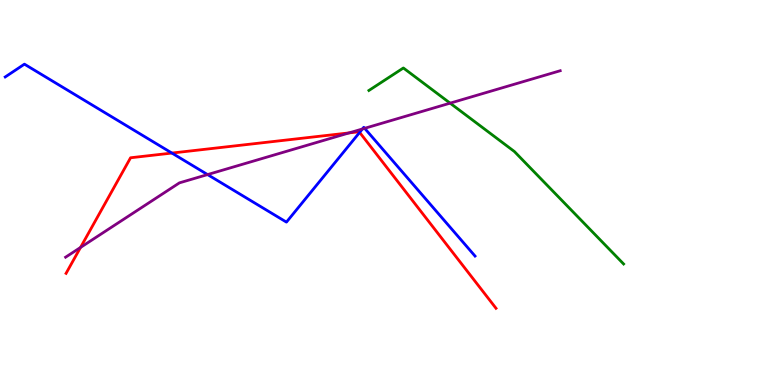[{'lines': ['blue', 'red'], 'intersections': [{'x': 2.22, 'y': 6.02}, {'x': 4.64, 'y': 6.56}]}, {'lines': ['green', 'red'], 'intersections': []}, {'lines': ['purple', 'red'], 'intersections': [{'x': 1.04, 'y': 3.57}, {'x': 4.5, 'y': 6.55}]}, {'lines': ['blue', 'green'], 'intersections': []}, {'lines': ['blue', 'purple'], 'intersections': [{'x': 2.68, 'y': 5.47}, {'x': 4.68, 'y': 6.65}, {'x': 4.71, 'y': 6.67}]}, {'lines': ['green', 'purple'], 'intersections': [{'x': 5.81, 'y': 7.32}]}]